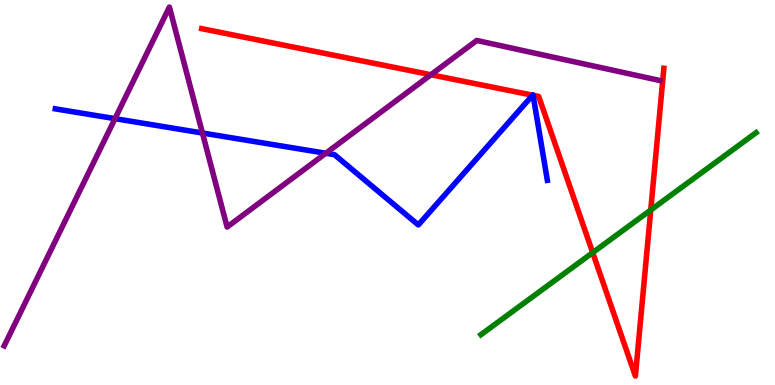[{'lines': ['blue', 'red'], 'intersections': [{'x': 6.87, 'y': 7.53}, {'x': 6.88, 'y': 7.52}]}, {'lines': ['green', 'red'], 'intersections': [{'x': 7.65, 'y': 3.44}, {'x': 8.4, 'y': 4.55}]}, {'lines': ['purple', 'red'], 'intersections': [{'x': 5.56, 'y': 8.06}]}, {'lines': ['blue', 'green'], 'intersections': []}, {'lines': ['blue', 'purple'], 'intersections': [{'x': 1.48, 'y': 6.92}, {'x': 2.61, 'y': 6.55}, {'x': 4.2, 'y': 6.02}]}, {'lines': ['green', 'purple'], 'intersections': []}]